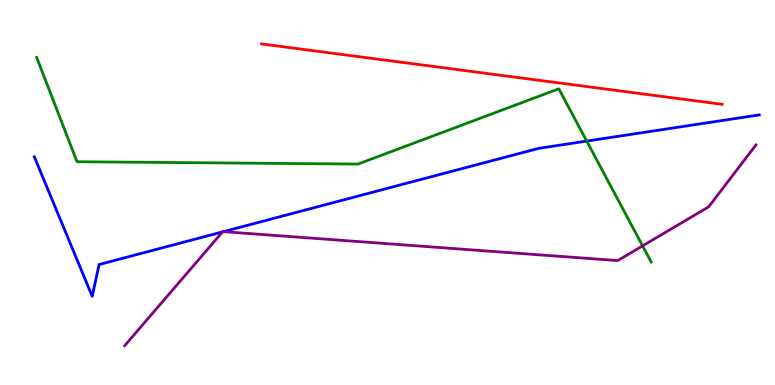[{'lines': ['blue', 'red'], 'intersections': []}, {'lines': ['green', 'red'], 'intersections': []}, {'lines': ['purple', 'red'], 'intersections': []}, {'lines': ['blue', 'green'], 'intersections': [{'x': 7.57, 'y': 6.34}]}, {'lines': ['blue', 'purple'], 'intersections': [{'x': 2.87, 'y': 3.98}, {'x': 2.88, 'y': 3.98}]}, {'lines': ['green', 'purple'], 'intersections': [{'x': 8.29, 'y': 3.61}]}]